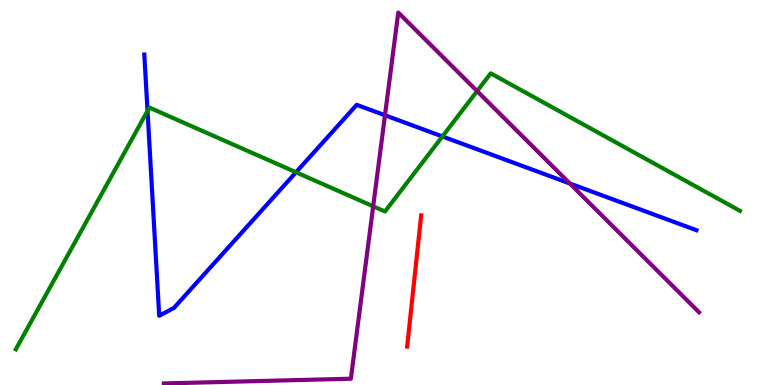[{'lines': ['blue', 'red'], 'intersections': []}, {'lines': ['green', 'red'], 'intersections': []}, {'lines': ['purple', 'red'], 'intersections': []}, {'lines': ['blue', 'green'], 'intersections': [{'x': 1.9, 'y': 7.12}, {'x': 3.82, 'y': 5.53}, {'x': 5.71, 'y': 6.46}]}, {'lines': ['blue', 'purple'], 'intersections': [{'x': 4.97, 'y': 7.01}, {'x': 7.35, 'y': 5.23}]}, {'lines': ['green', 'purple'], 'intersections': [{'x': 4.82, 'y': 4.64}, {'x': 6.16, 'y': 7.63}]}]